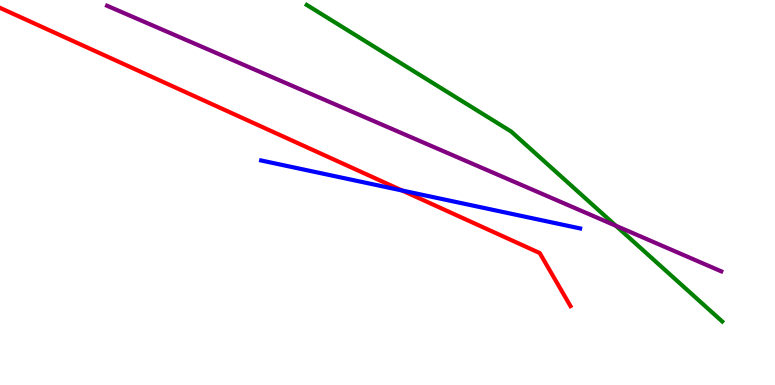[{'lines': ['blue', 'red'], 'intersections': [{'x': 5.19, 'y': 5.05}]}, {'lines': ['green', 'red'], 'intersections': []}, {'lines': ['purple', 'red'], 'intersections': []}, {'lines': ['blue', 'green'], 'intersections': []}, {'lines': ['blue', 'purple'], 'intersections': []}, {'lines': ['green', 'purple'], 'intersections': [{'x': 7.95, 'y': 4.14}]}]